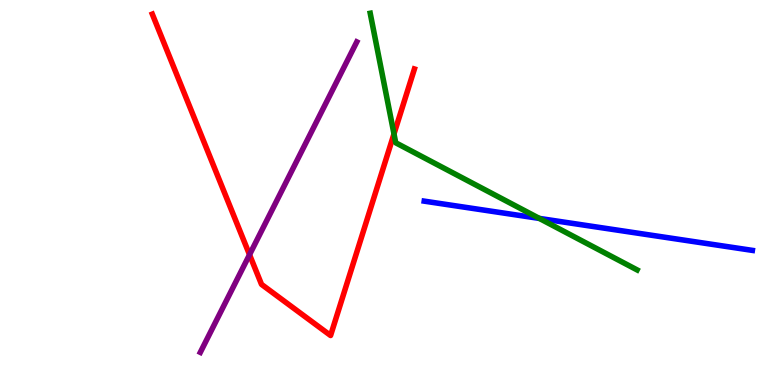[{'lines': ['blue', 'red'], 'intersections': []}, {'lines': ['green', 'red'], 'intersections': [{'x': 5.08, 'y': 6.52}]}, {'lines': ['purple', 'red'], 'intersections': [{'x': 3.22, 'y': 3.38}]}, {'lines': ['blue', 'green'], 'intersections': [{'x': 6.96, 'y': 4.33}]}, {'lines': ['blue', 'purple'], 'intersections': []}, {'lines': ['green', 'purple'], 'intersections': []}]